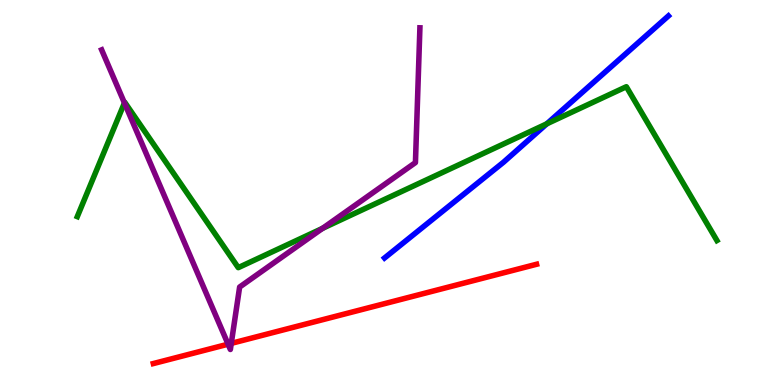[{'lines': ['blue', 'red'], 'intersections': []}, {'lines': ['green', 'red'], 'intersections': []}, {'lines': ['purple', 'red'], 'intersections': [{'x': 2.94, 'y': 1.06}, {'x': 2.98, 'y': 1.08}]}, {'lines': ['blue', 'green'], 'intersections': [{'x': 7.06, 'y': 6.78}]}, {'lines': ['blue', 'purple'], 'intersections': []}, {'lines': ['green', 'purple'], 'intersections': [{'x': 1.61, 'y': 7.33}, {'x': 4.16, 'y': 4.07}]}]